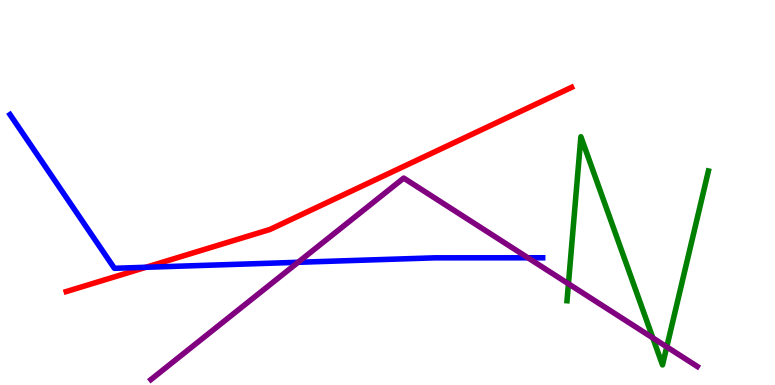[{'lines': ['blue', 'red'], 'intersections': [{'x': 1.88, 'y': 3.06}]}, {'lines': ['green', 'red'], 'intersections': []}, {'lines': ['purple', 'red'], 'intersections': []}, {'lines': ['blue', 'green'], 'intersections': []}, {'lines': ['blue', 'purple'], 'intersections': [{'x': 3.85, 'y': 3.19}, {'x': 6.81, 'y': 3.3}]}, {'lines': ['green', 'purple'], 'intersections': [{'x': 7.33, 'y': 2.63}, {'x': 8.42, 'y': 1.22}, {'x': 8.6, 'y': 0.99}]}]